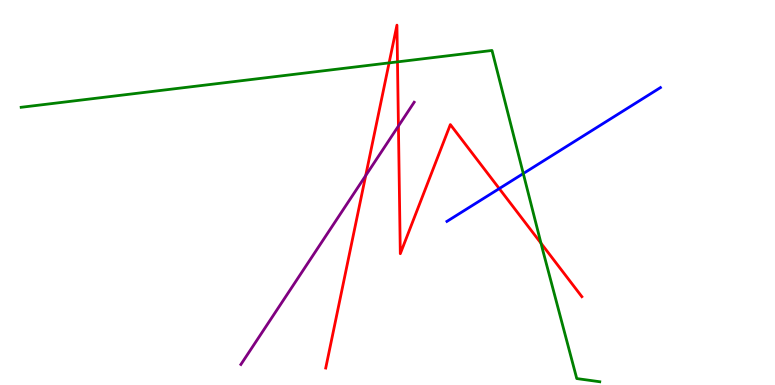[{'lines': ['blue', 'red'], 'intersections': [{'x': 6.44, 'y': 5.1}]}, {'lines': ['green', 'red'], 'intersections': [{'x': 5.02, 'y': 8.37}, {'x': 5.13, 'y': 8.39}, {'x': 6.98, 'y': 3.68}]}, {'lines': ['purple', 'red'], 'intersections': [{'x': 4.72, 'y': 5.44}, {'x': 5.14, 'y': 6.73}]}, {'lines': ['blue', 'green'], 'intersections': [{'x': 6.75, 'y': 5.49}]}, {'lines': ['blue', 'purple'], 'intersections': []}, {'lines': ['green', 'purple'], 'intersections': []}]